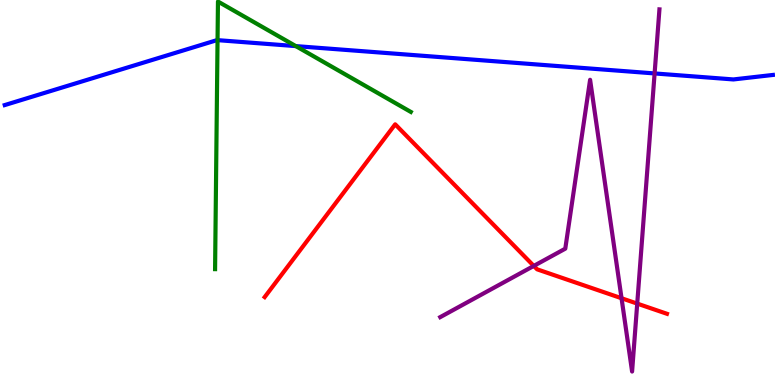[{'lines': ['blue', 'red'], 'intersections': []}, {'lines': ['green', 'red'], 'intersections': []}, {'lines': ['purple', 'red'], 'intersections': [{'x': 6.89, 'y': 3.09}, {'x': 8.02, 'y': 2.25}, {'x': 8.22, 'y': 2.11}]}, {'lines': ['blue', 'green'], 'intersections': [{'x': 2.81, 'y': 8.96}, {'x': 3.82, 'y': 8.8}]}, {'lines': ['blue', 'purple'], 'intersections': [{'x': 8.45, 'y': 8.09}]}, {'lines': ['green', 'purple'], 'intersections': []}]